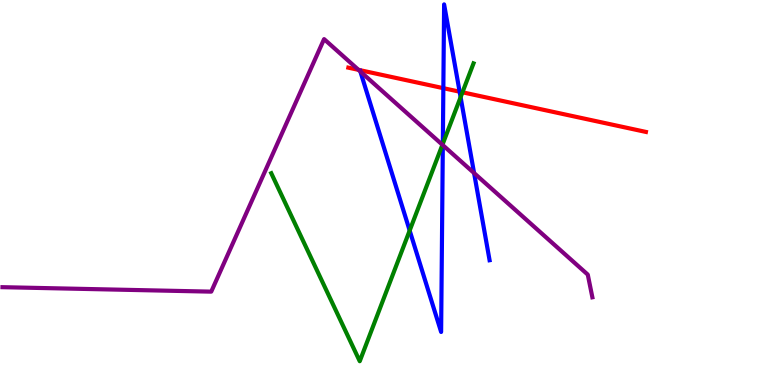[{'lines': ['blue', 'red'], 'intersections': [{'x': 5.72, 'y': 7.71}, {'x': 5.93, 'y': 7.62}]}, {'lines': ['green', 'red'], 'intersections': [{'x': 5.97, 'y': 7.6}]}, {'lines': ['purple', 'red'], 'intersections': [{'x': 4.63, 'y': 8.19}]}, {'lines': ['blue', 'green'], 'intersections': [{'x': 5.29, 'y': 4.01}, {'x': 5.71, 'y': 6.27}, {'x': 5.94, 'y': 7.48}]}, {'lines': ['blue', 'purple'], 'intersections': [{'x': 4.65, 'y': 8.14}, {'x': 5.71, 'y': 6.23}, {'x': 6.12, 'y': 5.5}]}, {'lines': ['green', 'purple'], 'intersections': [{'x': 5.71, 'y': 6.24}]}]